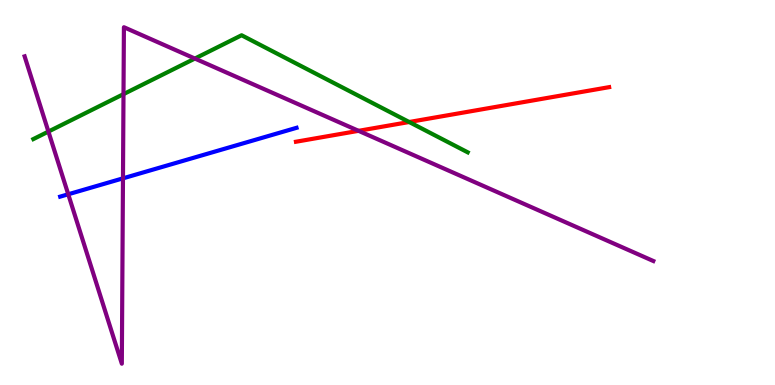[{'lines': ['blue', 'red'], 'intersections': []}, {'lines': ['green', 'red'], 'intersections': [{'x': 5.28, 'y': 6.83}]}, {'lines': ['purple', 'red'], 'intersections': [{'x': 4.63, 'y': 6.6}]}, {'lines': ['blue', 'green'], 'intersections': []}, {'lines': ['blue', 'purple'], 'intersections': [{'x': 0.881, 'y': 4.95}, {'x': 1.59, 'y': 5.37}]}, {'lines': ['green', 'purple'], 'intersections': [{'x': 0.625, 'y': 6.58}, {'x': 1.59, 'y': 7.55}, {'x': 2.51, 'y': 8.48}]}]